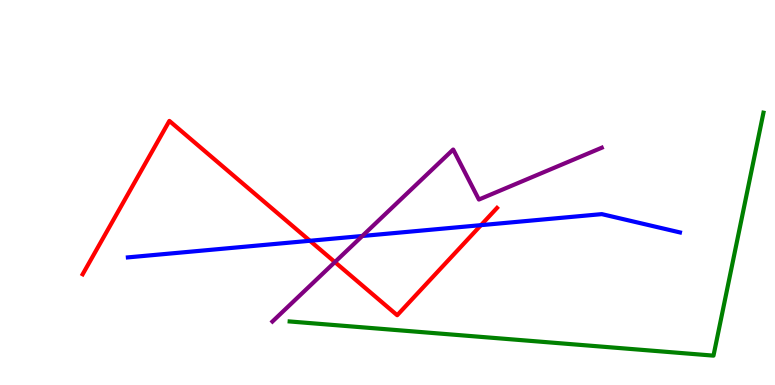[{'lines': ['blue', 'red'], 'intersections': [{'x': 4.0, 'y': 3.75}, {'x': 6.21, 'y': 4.15}]}, {'lines': ['green', 'red'], 'intersections': []}, {'lines': ['purple', 'red'], 'intersections': [{'x': 4.32, 'y': 3.19}]}, {'lines': ['blue', 'green'], 'intersections': []}, {'lines': ['blue', 'purple'], 'intersections': [{'x': 4.68, 'y': 3.87}]}, {'lines': ['green', 'purple'], 'intersections': []}]